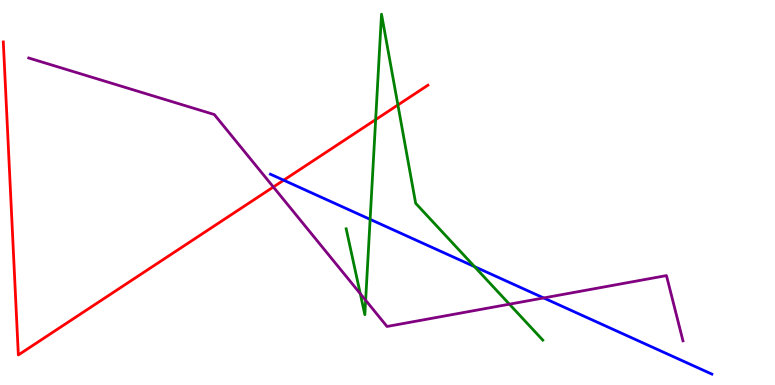[{'lines': ['blue', 'red'], 'intersections': [{'x': 3.66, 'y': 5.32}]}, {'lines': ['green', 'red'], 'intersections': [{'x': 4.85, 'y': 6.89}, {'x': 5.13, 'y': 7.27}]}, {'lines': ['purple', 'red'], 'intersections': [{'x': 3.53, 'y': 5.14}]}, {'lines': ['blue', 'green'], 'intersections': [{'x': 4.78, 'y': 4.3}, {'x': 6.12, 'y': 3.08}]}, {'lines': ['blue', 'purple'], 'intersections': [{'x': 7.02, 'y': 2.26}]}, {'lines': ['green', 'purple'], 'intersections': [{'x': 4.65, 'y': 2.37}, {'x': 4.72, 'y': 2.2}, {'x': 6.57, 'y': 2.1}]}]